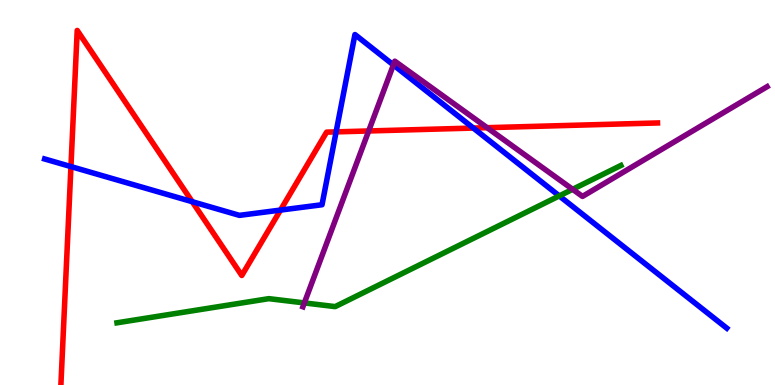[{'lines': ['blue', 'red'], 'intersections': [{'x': 0.915, 'y': 5.67}, {'x': 2.48, 'y': 4.76}, {'x': 3.62, 'y': 4.54}, {'x': 4.34, 'y': 6.57}, {'x': 6.11, 'y': 6.67}]}, {'lines': ['green', 'red'], 'intersections': []}, {'lines': ['purple', 'red'], 'intersections': [{'x': 4.76, 'y': 6.6}, {'x': 6.29, 'y': 6.68}]}, {'lines': ['blue', 'green'], 'intersections': [{'x': 7.22, 'y': 4.91}]}, {'lines': ['blue', 'purple'], 'intersections': [{'x': 5.08, 'y': 8.31}]}, {'lines': ['green', 'purple'], 'intersections': [{'x': 3.93, 'y': 2.13}, {'x': 7.39, 'y': 5.08}]}]